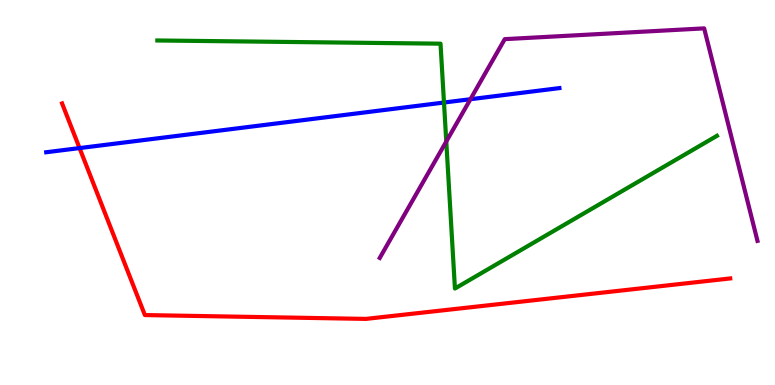[{'lines': ['blue', 'red'], 'intersections': [{'x': 1.03, 'y': 6.15}]}, {'lines': ['green', 'red'], 'intersections': []}, {'lines': ['purple', 'red'], 'intersections': []}, {'lines': ['blue', 'green'], 'intersections': [{'x': 5.73, 'y': 7.34}]}, {'lines': ['blue', 'purple'], 'intersections': [{'x': 6.07, 'y': 7.42}]}, {'lines': ['green', 'purple'], 'intersections': [{'x': 5.76, 'y': 6.32}]}]